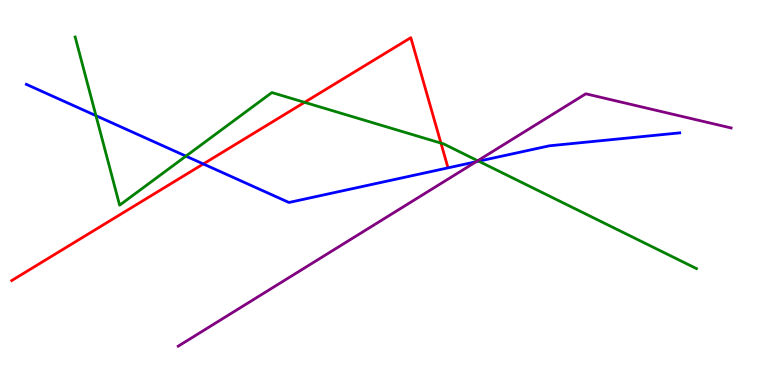[{'lines': ['blue', 'red'], 'intersections': [{'x': 2.62, 'y': 5.74}]}, {'lines': ['green', 'red'], 'intersections': [{'x': 3.93, 'y': 7.34}, {'x': 5.69, 'y': 6.28}]}, {'lines': ['purple', 'red'], 'intersections': []}, {'lines': ['blue', 'green'], 'intersections': [{'x': 1.24, 'y': 7.0}, {'x': 2.4, 'y': 5.94}, {'x': 6.18, 'y': 5.81}]}, {'lines': ['blue', 'purple'], 'intersections': [{'x': 6.14, 'y': 5.8}]}, {'lines': ['green', 'purple'], 'intersections': [{'x': 6.16, 'y': 5.83}]}]